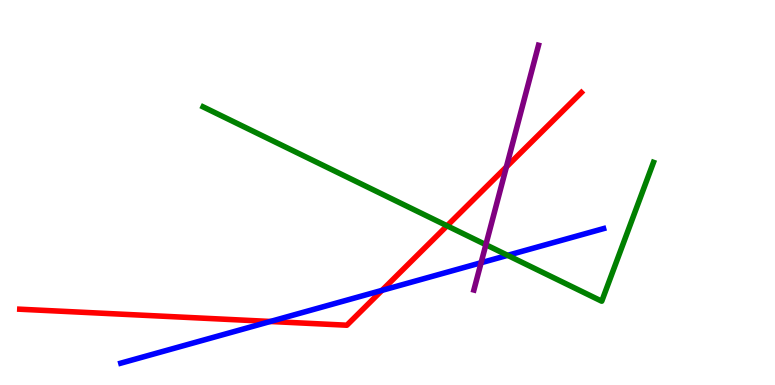[{'lines': ['blue', 'red'], 'intersections': [{'x': 3.49, 'y': 1.65}, {'x': 4.93, 'y': 2.46}]}, {'lines': ['green', 'red'], 'intersections': [{'x': 5.77, 'y': 4.14}]}, {'lines': ['purple', 'red'], 'intersections': [{'x': 6.53, 'y': 5.66}]}, {'lines': ['blue', 'green'], 'intersections': [{'x': 6.55, 'y': 3.37}]}, {'lines': ['blue', 'purple'], 'intersections': [{'x': 6.21, 'y': 3.18}]}, {'lines': ['green', 'purple'], 'intersections': [{'x': 6.27, 'y': 3.64}]}]